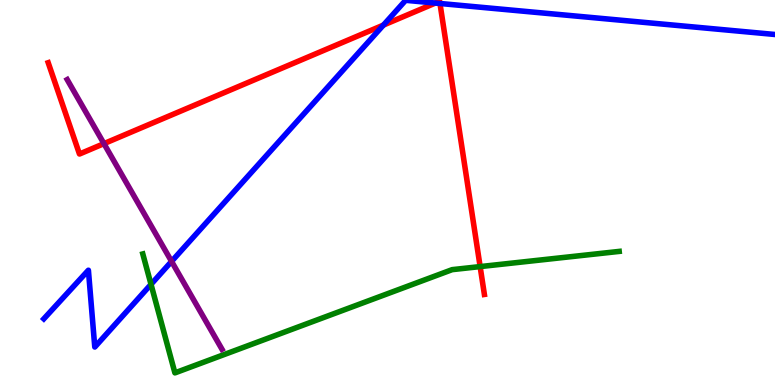[{'lines': ['blue', 'red'], 'intersections': [{'x': 4.95, 'y': 9.35}, {'x': 5.62, 'y': 9.92}, {'x': 5.68, 'y': 9.91}]}, {'lines': ['green', 'red'], 'intersections': [{'x': 6.2, 'y': 3.08}]}, {'lines': ['purple', 'red'], 'intersections': [{'x': 1.34, 'y': 6.27}]}, {'lines': ['blue', 'green'], 'intersections': [{'x': 1.95, 'y': 2.61}]}, {'lines': ['blue', 'purple'], 'intersections': [{'x': 2.21, 'y': 3.21}]}, {'lines': ['green', 'purple'], 'intersections': []}]